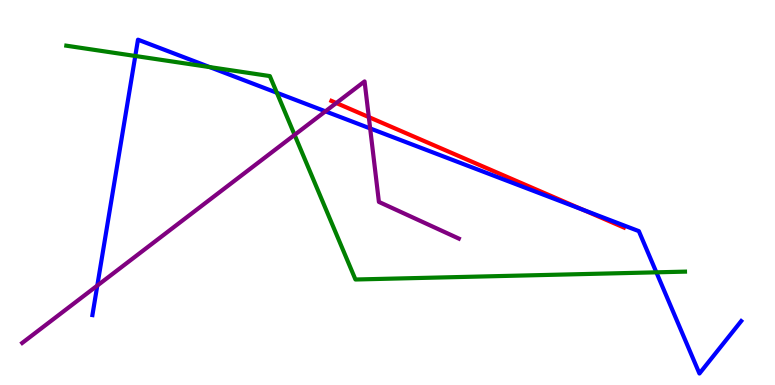[{'lines': ['blue', 'red'], 'intersections': [{'x': 7.52, 'y': 4.55}]}, {'lines': ['green', 'red'], 'intersections': []}, {'lines': ['purple', 'red'], 'intersections': [{'x': 4.34, 'y': 7.32}, {'x': 4.76, 'y': 6.96}]}, {'lines': ['blue', 'green'], 'intersections': [{'x': 1.75, 'y': 8.55}, {'x': 2.71, 'y': 8.26}, {'x': 3.57, 'y': 7.59}, {'x': 8.47, 'y': 2.93}]}, {'lines': ['blue', 'purple'], 'intersections': [{'x': 1.26, 'y': 2.58}, {'x': 4.2, 'y': 7.11}, {'x': 4.78, 'y': 6.66}]}, {'lines': ['green', 'purple'], 'intersections': [{'x': 3.8, 'y': 6.5}]}]